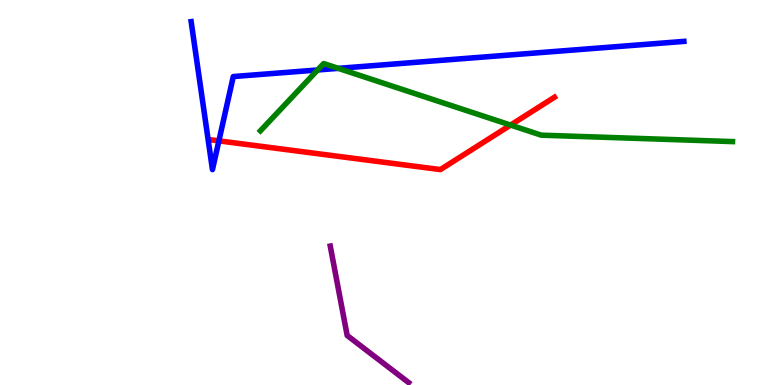[{'lines': ['blue', 'red'], 'intersections': [{'x': 2.82, 'y': 6.34}]}, {'lines': ['green', 'red'], 'intersections': [{'x': 6.59, 'y': 6.75}]}, {'lines': ['purple', 'red'], 'intersections': []}, {'lines': ['blue', 'green'], 'intersections': [{'x': 4.1, 'y': 8.18}, {'x': 4.37, 'y': 8.22}]}, {'lines': ['blue', 'purple'], 'intersections': []}, {'lines': ['green', 'purple'], 'intersections': []}]